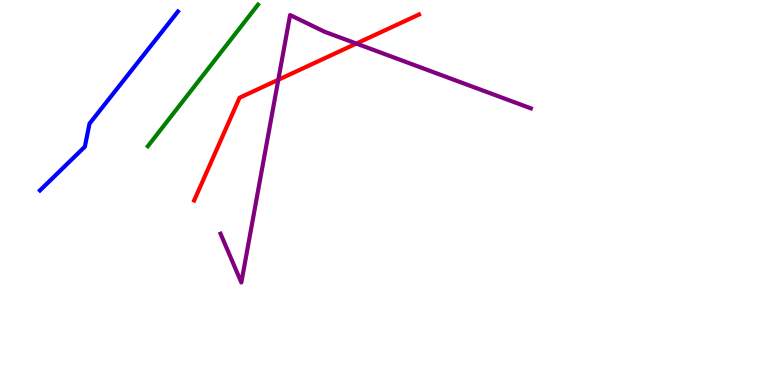[{'lines': ['blue', 'red'], 'intersections': []}, {'lines': ['green', 'red'], 'intersections': []}, {'lines': ['purple', 'red'], 'intersections': [{'x': 3.59, 'y': 7.93}, {'x': 4.6, 'y': 8.87}]}, {'lines': ['blue', 'green'], 'intersections': []}, {'lines': ['blue', 'purple'], 'intersections': []}, {'lines': ['green', 'purple'], 'intersections': []}]